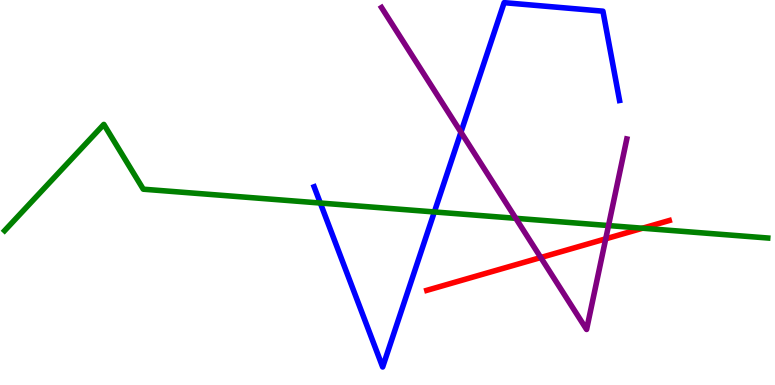[{'lines': ['blue', 'red'], 'intersections': []}, {'lines': ['green', 'red'], 'intersections': [{'x': 8.29, 'y': 4.07}]}, {'lines': ['purple', 'red'], 'intersections': [{'x': 6.98, 'y': 3.31}, {'x': 7.82, 'y': 3.8}]}, {'lines': ['blue', 'green'], 'intersections': [{'x': 4.13, 'y': 4.73}, {'x': 5.6, 'y': 4.49}]}, {'lines': ['blue', 'purple'], 'intersections': [{'x': 5.95, 'y': 6.57}]}, {'lines': ['green', 'purple'], 'intersections': [{'x': 6.66, 'y': 4.33}, {'x': 7.85, 'y': 4.14}]}]